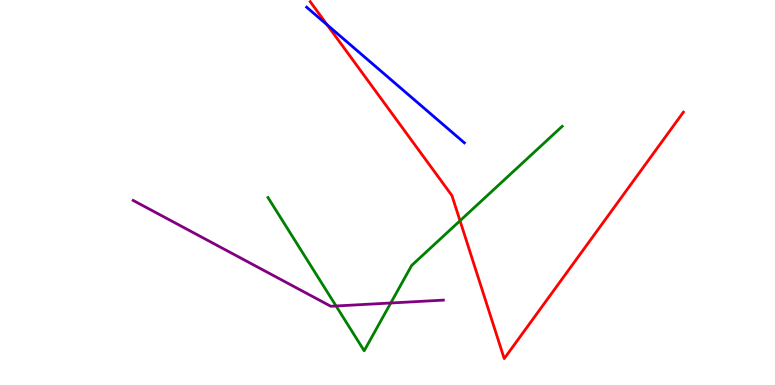[{'lines': ['blue', 'red'], 'intersections': [{'x': 4.22, 'y': 9.36}]}, {'lines': ['green', 'red'], 'intersections': [{'x': 5.94, 'y': 4.27}]}, {'lines': ['purple', 'red'], 'intersections': []}, {'lines': ['blue', 'green'], 'intersections': []}, {'lines': ['blue', 'purple'], 'intersections': []}, {'lines': ['green', 'purple'], 'intersections': [{'x': 4.34, 'y': 2.05}, {'x': 5.04, 'y': 2.13}]}]